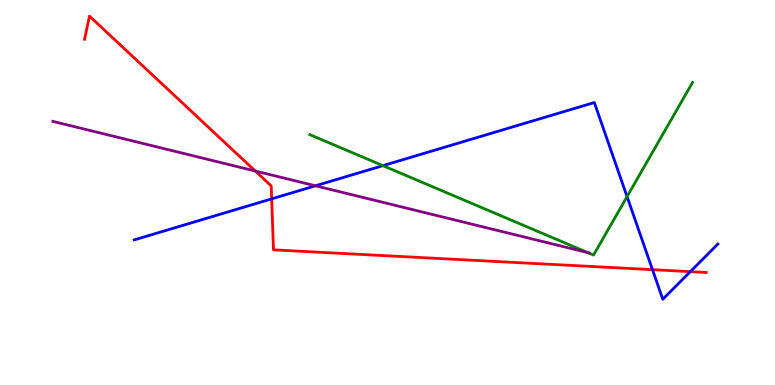[{'lines': ['blue', 'red'], 'intersections': [{'x': 3.51, 'y': 4.83}, {'x': 8.42, 'y': 3.0}, {'x': 8.91, 'y': 2.94}]}, {'lines': ['green', 'red'], 'intersections': []}, {'lines': ['purple', 'red'], 'intersections': [{'x': 3.29, 'y': 5.56}]}, {'lines': ['blue', 'green'], 'intersections': [{'x': 4.94, 'y': 5.7}, {'x': 8.09, 'y': 4.89}]}, {'lines': ['blue', 'purple'], 'intersections': [{'x': 4.07, 'y': 5.17}]}, {'lines': ['green', 'purple'], 'intersections': [{'x': 7.58, 'y': 3.44}]}]